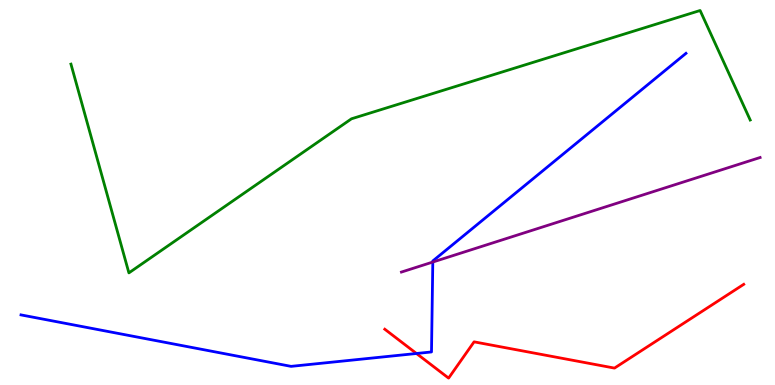[{'lines': ['blue', 'red'], 'intersections': [{'x': 5.37, 'y': 0.818}]}, {'lines': ['green', 'red'], 'intersections': []}, {'lines': ['purple', 'red'], 'intersections': []}, {'lines': ['blue', 'green'], 'intersections': []}, {'lines': ['blue', 'purple'], 'intersections': [{'x': 5.58, 'y': 3.19}]}, {'lines': ['green', 'purple'], 'intersections': []}]